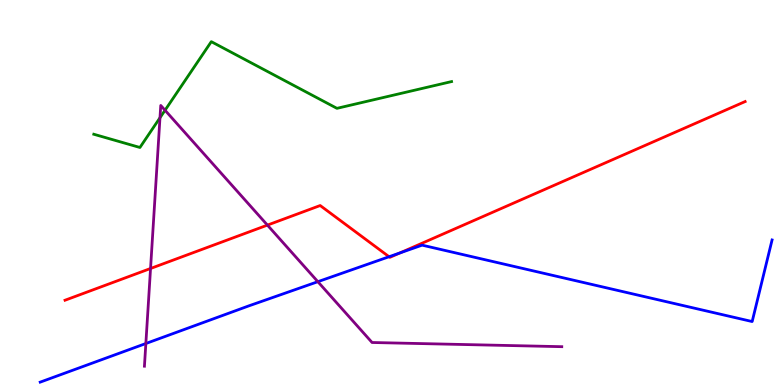[{'lines': ['blue', 'red'], 'intersections': [{'x': 5.02, 'y': 3.33}, {'x': 5.16, 'y': 3.43}]}, {'lines': ['green', 'red'], 'intersections': []}, {'lines': ['purple', 'red'], 'intersections': [{'x': 1.94, 'y': 3.03}, {'x': 3.45, 'y': 4.15}]}, {'lines': ['blue', 'green'], 'intersections': []}, {'lines': ['blue', 'purple'], 'intersections': [{'x': 1.88, 'y': 1.08}, {'x': 4.1, 'y': 2.68}]}, {'lines': ['green', 'purple'], 'intersections': [{'x': 2.06, 'y': 6.94}, {'x': 2.13, 'y': 7.14}]}]